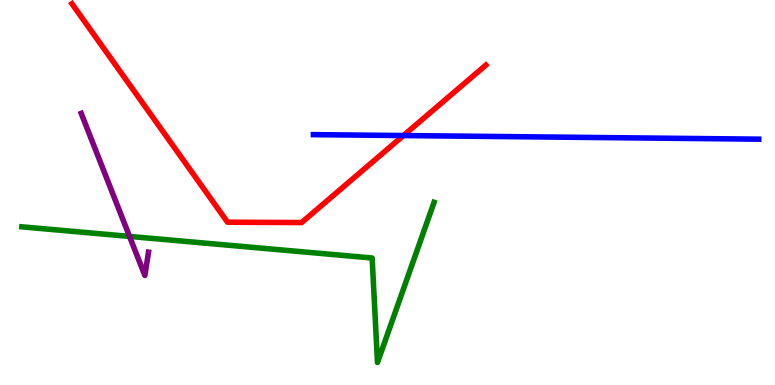[{'lines': ['blue', 'red'], 'intersections': [{'x': 5.21, 'y': 6.48}]}, {'lines': ['green', 'red'], 'intersections': []}, {'lines': ['purple', 'red'], 'intersections': []}, {'lines': ['blue', 'green'], 'intersections': []}, {'lines': ['blue', 'purple'], 'intersections': []}, {'lines': ['green', 'purple'], 'intersections': [{'x': 1.67, 'y': 3.86}]}]